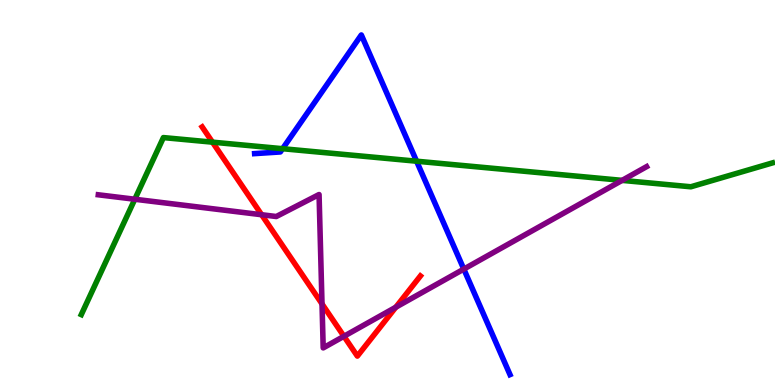[{'lines': ['blue', 'red'], 'intersections': []}, {'lines': ['green', 'red'], 'intersections': [{'x': 2.74, 'y': 6.31}]}, {'lines': ['purple', 'red'], 'intersections': [{'x': 3.38, 'y': 4.42}, {'x': 4.16, 'y': 2.11}, {'x': 4.44, 'y': 1.27}, {'x': 5.11, 'y': 2.02}]}, {'lines': ['blue', 'green'], 'intersections': [{'x': 3.65, 'y': 6.14}, {'x': 5.38, 'y': 5.81}]}, {'lines': ['blue', 'purple'], 'intersections': [{'x': 5.98, 'y': 3.01}]}, {'lines': ['green', 'purple'], 'intersections': [{'x': 1.74, 'y': 4.82}, {'x': 8.03, 'y': 5.31}]}]